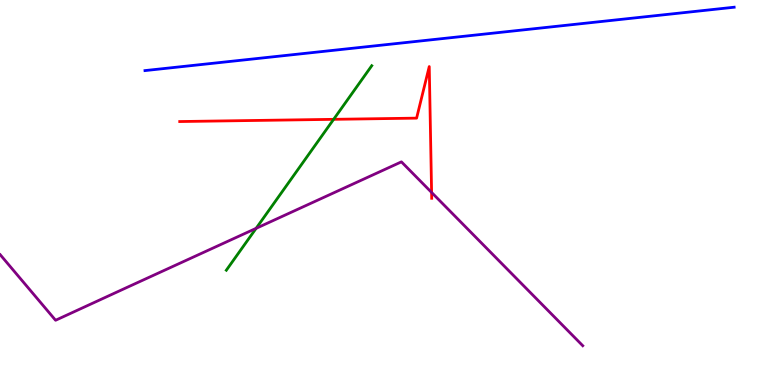[{'lines': ['blue', 'red'], 'intersections': []}, {'lines': ['green', 'red'], 'intersections': [{'x': 4.3, 'y': 6.9}]}, {'lines': ['purple', 'red'], 'intersections': [{'x': 5.57, 'y': 5.0}]}, {'lines': ['blue', 'green'], 'intersections': []}, {'lines': ['blue', 'purple'], 'intersections': []}, {'lines': ['green', 'purple'], 'intersections': [{'x': 3.3, 'y': 4.07}]}]